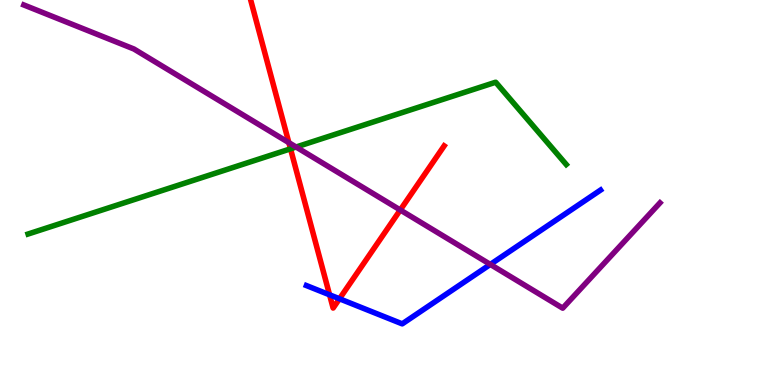[{'lines': ['blue', 'red'], 'intersections': [{'x': 4.25, 'y': 2.34}, {'x': 4.38, 'y': 2.24}]}, {'lines': ['green', 'red'], 'intersections': [{'x': 3.75, 'y': 6.13}]}, {'lines': ['purple', 'red'], 'intersections': [{'x': 3.73, 'y': 6.29}, {'x': 5.16, 'y': 4.55}]}, {'lines': ['blue', 'green'], 'intersections': []}, {'lines': ['blue', 'purple'], 'intersections': [{'x': 6.33, 'y': 3.13}]}, {'lines': ['green', 'purple'], 'intersections': [{'x': 3.82, 'y': 6.18}]}]